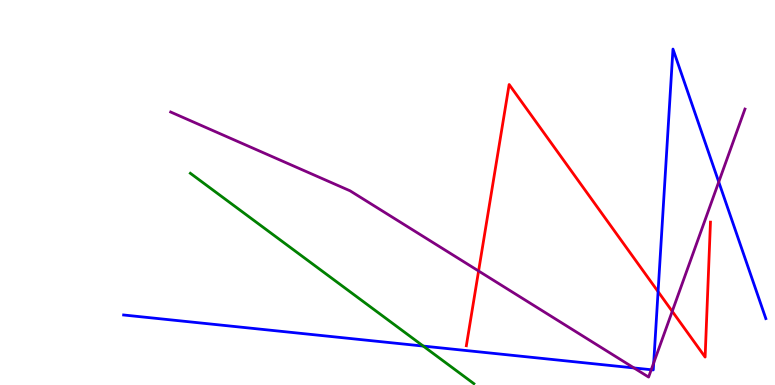[{'lines': ['blue', 'red'], 'intersections': [{'x': 8.49, 'y': 2.42}]}, {'lines': ['green', 'red'], 'intersections': []}, {'lines': ['purple', 'red'], 'intersections': [{'x': 6.18, 'y': 2.96}, {'x': 8.67, 'y': 1.91}]}, {'lines': ['blue', 'green'], 'intersections': [{'x': 5.46, 'y': 1.01}]}, {'lines': ['blue', 'purple'], 'intersections': [{'x': 8.18, 'y': 0.443}, {'x': 8.4, 'y': 0.396}, {'x': 8.43, 'y': 0.575}, {'x': 9.27, 'y': 5.27}]}, {'lines': ['green', 'purple'], 'intersections': []}]